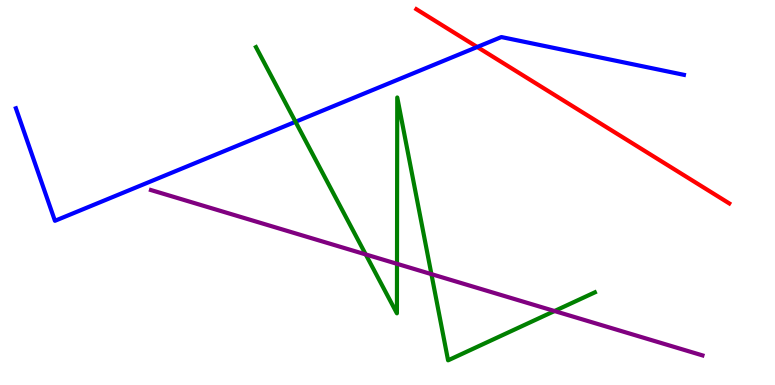[{'lines': ['blue', 'red'], 'intersections': [{'x': 6.16, 'y': 8.78}]}, {'lines': ['green', 'red'], 'intersections': []}, {'lines': ['purple', 'red'], 'intersections': []}, {'lines': ['blue', 'green'], 'intersections': [{'x': 3.81, 'y': 6.84}]}, {'lines': ['blue', 'purple'], 'intersections': []}, {'lines': ['green', 'purple'], 'intersections': [{'x': 4.72, 'y': 3.39}, {'x': 5.12, 'y': 3.15}, {'x': 5.57, 'y': 2.88}, {'x': 7.16, 'y': 1.92}]}]